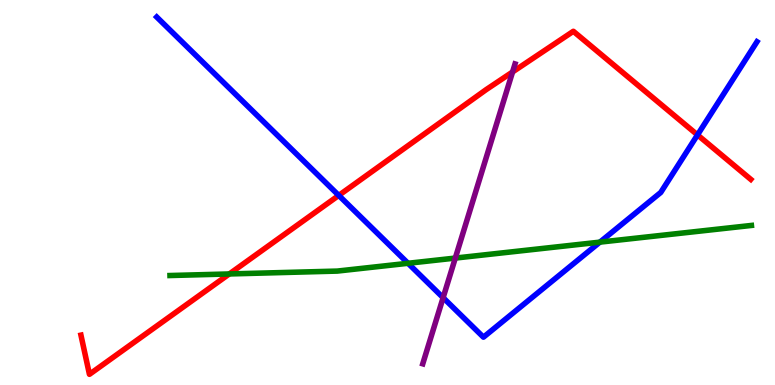[{'lines': ['blue', 'red'], 'intersections': [{'x': 4.37, 'y': 4.92}, {'x': 9.0, 'y': 6.5}]}, {'lines': ['green', 'red'], 'intersections': [{'x': 2.96, 'y': 2.88}]}, {'lines': ['purple', 'red'], 'intersections': [{'x': 6.61, 'y': 8.13}]}, {'lines': ['blue', 'green'], 'intersections': [{'x': 5.26, 'y': 3.16}, {'x': 7.74, 'y': 3.71}]}, {'lines': ['blue', 'purple'], 'intersections': [{'x': 5.72, 'y': 2.27}]}, {'lines': ['green', 'purple'], 'intersections': [{'x': 5.87, 'y': 3.3}]}]